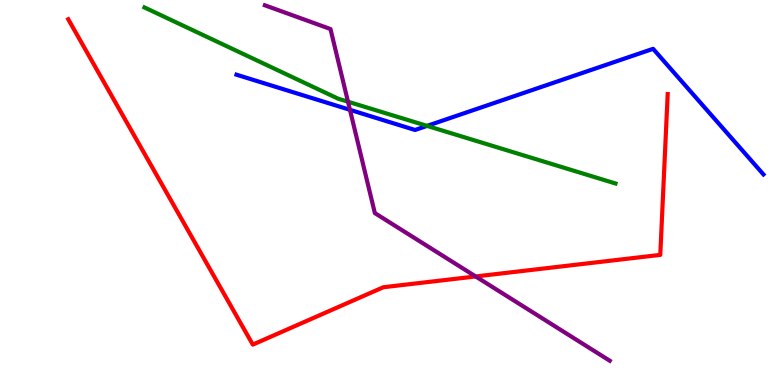[{'lines': ['blue', 'red'], 'intersections': []}, {'lines': ['green', 'red'], 'intersections': []}, {'lines': ['purple', 'red'], 'intersections': [{'x': 6.14, 'y': 2.82}]}, {'lines': ['blue', 'green'], 'intersections': [{'x': 5.51, 'y': 6.73}]}, {'lines': ['blue', 'purple'], 'intersections': [{'x': 4.52, 'y': 7.15}]}, {'lines': ['green', 'purple'], 'intersections': [{'x': 4.49, 'y': 7.36}]}]